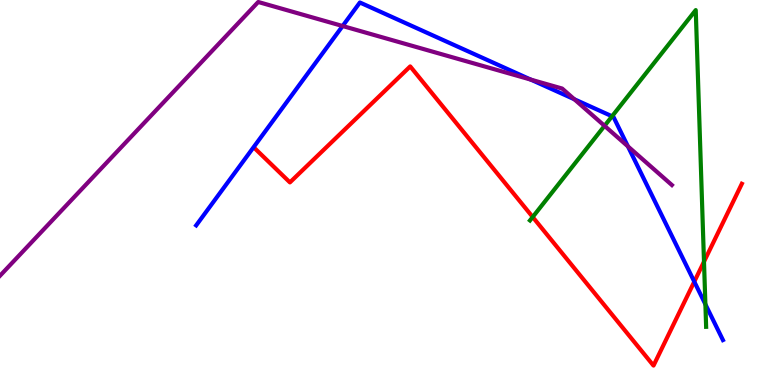[{'lines': ['blue', 'red'], 'intersections': [{'x': 8.96, 'y': 2.68}]}, {'lines': ['green', 'red'], 'intersections': [{'x': 6.87, 'y': 4.36}, {'x': 9.08, 'y': 3.2}]}, {'lines': ['purple', 'red'], 'intersections': []}, {'lines': ['blue', 'green'], 'intersections': [{'x': 7.9, 'y': 6.98}, {'x': 9.1, 'y': 2.1}]}, {'lines': ['blue', 'purple'], 'intersections': [{'x': 4.42, 'y': 9.32}, {'x': 6.85, 'y': 7.93}, {'x': 7.41, 'y': 7.42}, {'x': 8.1, 'y': 6.2}]}, {'lines': ['green', 'purple'], 'intersections': [{'x': 7.8, 'y': 6.73}]}]